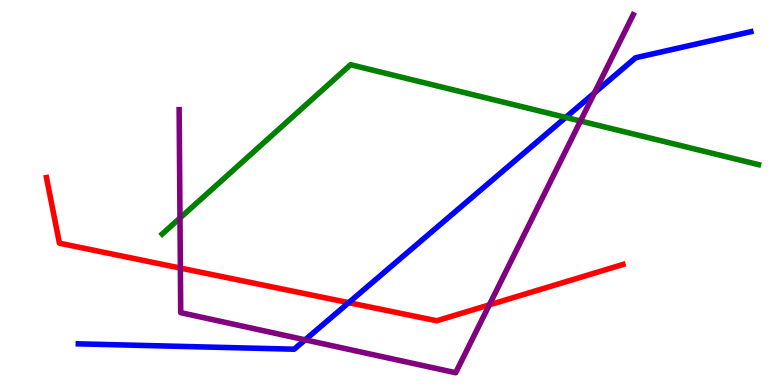[{'lines': ['blue', 'red'], 'intersections': [{'x': 4.5, 'y': 2.14}]}, {'lines': ['green', 'red'], 'intersections': []}, {'lines': ['purple', 'red'], 'intersections': [{'x': 2.33, 'y': 3.04}, {'x': 6.31, 'y': 2.08}]}, {'lines': ['blue', 'green'], 'intersections': [{'x': 7.3, 'y': 6.95}]}, {'lines': ['blue', 'purple'], 'intersections': [{'x': 3.94, 'y': 1.17}, {'x': 7.67, 'y': 7.59}]}, {'lines': ['green', 'purple'], 'intersections': [{'x': 2.32, 'y': 4.34}, {'x': 7.49, 'y': 6.86}]}]